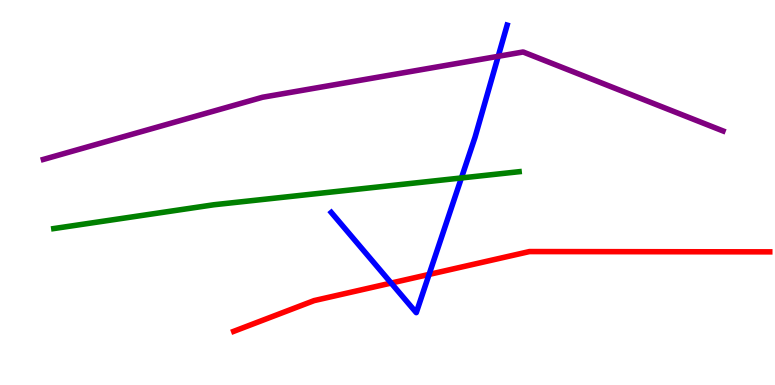[{'lines': ['blue', 'red'], 'intersections': [{'x': 5.05, 'y': 2.65}, {'x': 5.54, 'y': 2.87}]}, {'lines': ['green', 'red'], 'intersections': []}, {'lines': ['purple', 'red'], 'intersections': []}, {'lines': ['blue', 'green'], 'intersections': [{'x': 5.95, 'y': 5.38}]}, {'lines': ['blue', 'purple'], 'intersections': [{'x': 6.43, 'y': 8.54}]}, {'lines': ['green', 'purple'], 'intersections': []}]